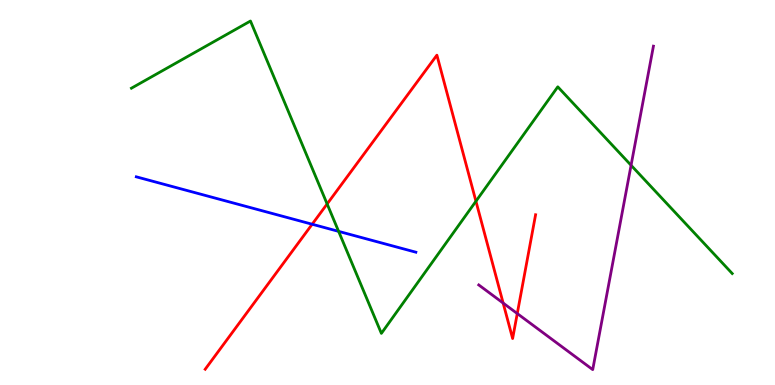[{'lines': ['blue', 'red'], 'intersections': [{'x': 4.03, 'y': 4.18}]}, {'lines': ['green', 'red'], 'intersections': [{'x': 4.22, 'y': 4.7}, {'x': 6.14, 'y': 4.77}]}, {'lines': ['purple', 'red'], 'intersections': [{'x': 6.49, 'y': 2.13}, {'x': 6.67, 'y': 1.86}]}, {'lines': ['blue', 'green'], 'intersections': [{'x': 4.37, 'y': 3.99}]}, {'lines': ['blue', 'purple'], 'intersections': []}, {'lines': ['green', 'purple'], 'intersections': [{'x': 8.14, 'y': 5.71}]}]